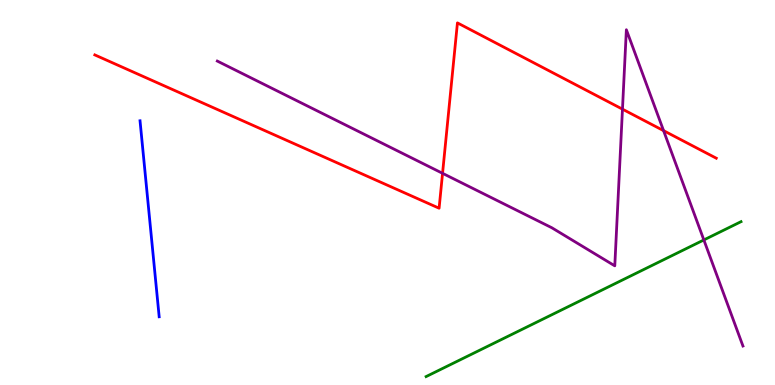[{'lines': ['blue', 'red'], 'intersections': []}, {'lines': ['green', 'red'], 'intersections': []}, {'lines': ['purple', 'red'], 'intersections': [{'x': 5.71, 'y': 5.5}, {'x': 8.03, 'y': 7.16}, {'x': 8.56, 'y': 6.61}]}, {'lines': ['blue', 'green'], 'intersections': []}, {'lines': ['blue', 'purple'], 'intersections': []}, {'lines': ['green', 'purple'], 'intersections': [{'x': 9.08, 'y': 3.77}]}]